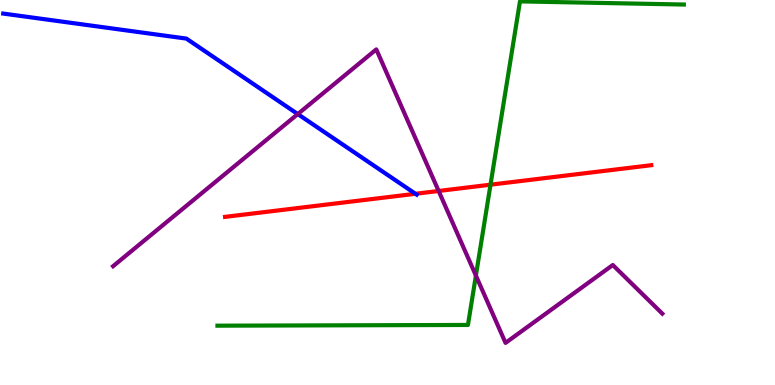[{'lines': ['blue', 'red'], 'intersections': [{'x': 5.36, 'y': 4.97}]}, {'lines': ['green', 'red'], 'intersections': [{'x': 6.33, 'y': 5.2}]}, {'lines': ['purple', 'red'], 'intersections': [{'x': 5.66, 'y': 5.04}]}, {'lines': ['blue', 'green'], 'intersections': []}, {'lines': ['blue', 'purple'], 'intersections': [{'x': 3.84, 'y': 7.04}]}, {'lines': ['green', 'purple'], 'intersections': [{'x': 6.14, 'y': 2.84}]}]